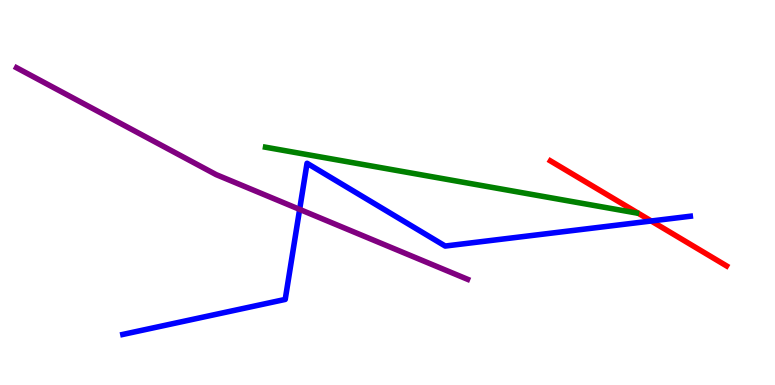[{'lines': ['blue', 'red'], 'intersections': [{'x': 8.4, 'y': 4.26}]}, {'lines': ['green', 'red'], 'intersections': []}, {'lines': ['purple', 'red'], 'intersections': []}, {'lines': ['blue', 'green'], 'intersections': []}, {'lines': ['blue', 'purple'], 'intersections': [{'x': 3.87, 'y': 4.56}]}, {'lines': ['green', 'purple'], 'intersections': []}]